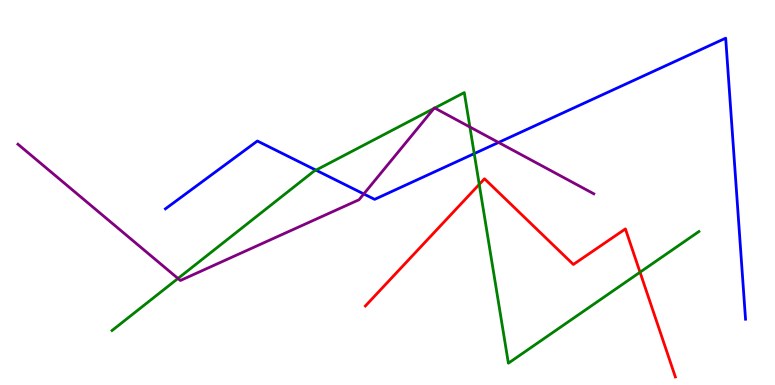[{'lines': ['blue', 'red'], 'intersections': []}, {'lines': ['green', 'red'], 'intersections': [{'x': 6.18, 'y': 5.21}, {'x': 8.26, 'y': 2.93}]}, {'lines': ['purple', 'red'], 'intersections': []}, {'lines': ['blue', 'green'], 'intersections': [{'x': 4.08, 'y': 5.58}, {'x': 6.12, 'y': 6.01}]}, {'lines': ['blue', 'purple'], 'intersections': [{'x': 4.69, 'y': 4.96}, {'x': 6.43, 'y': 6.3}]}, {'lines': ['green', 'purple'], 'intersections': [{'x': 2.3, 'y': 2.77}, {'x': 5.6, 'y': 7.18}, {'x': 5.61, 'y': 7.19}, {'x': 6.06, 'y': 6.7}]}]